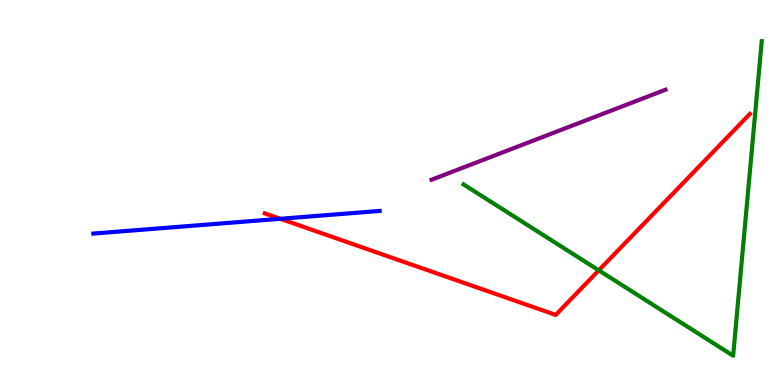[{'lines': ['blue', 'red'], 'intersections': [{'x': 3.62, 'y': 4.32}]}, {'lines': ['green', 'red'], 'intersections': [{'x': 7.73, 'y': 2.98}]}, {'lines': ['purple', 'red'], 'intersections': []}, {'lines': ['blue', 'green'], 'intersections': []}, {'lines': ['blue', 'purple'], 'intersections': []}, {'lines': ['green', 'purple'], 'intersections': []}]